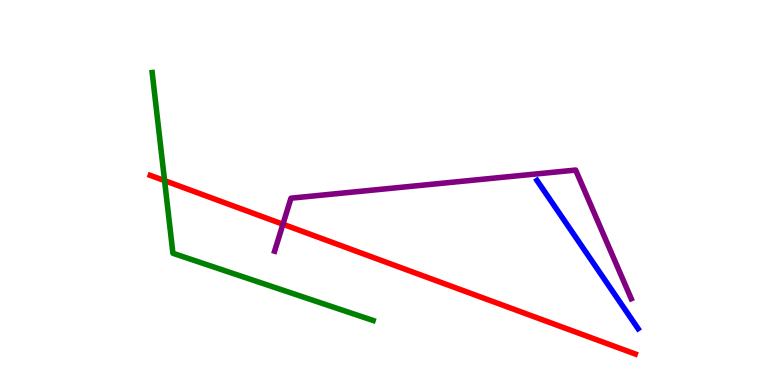[{'lines': ['blue', 'red'], 'intersections': []}, {'lines': ['green', 'red'], 'intersections': [{'x': 2.12, 'y': 5.31}]}, {'lines': ['purple', 'red'], 'intersections': [{'x': 3.65, 'y': 4.18}]}, {'lines': ['blue', 'green'], 'intersections': []}, {'lines': ['blue', 'purple'], 'intersections': []}, {'lines': ['green', 'purple'], 'intersections': []}]